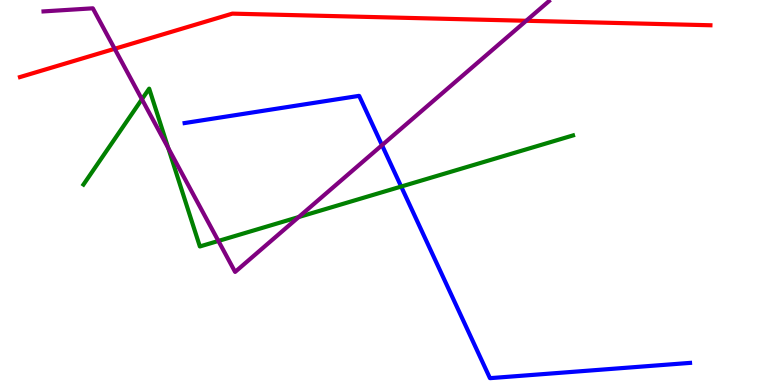[{'lines': ['blue', 'red'], 'intersections': []}, {'lines': ['green', 'red'], 'intersections': []}, {'lines': ['purple', 'red'], 'intersections': [{'x': 1.48, 'y': 8.73}, {'x': 6.79, 'y': 9.46}]}, {'lines': ['blue', 'green'], 'intersections': [{'x': 5.18, 'y': 5.15}]}, {'lines': ['blue', 'purple'], 'intersections': [{'x': 4.93, 'y': 6.23}]}, {'lines': ['green', 'purple'], 'intersections': [{'x': 1.83, 'y': 7.42}, {'x': 2.17, 'y': 6.15}, {'x': 2.82, 'y': 3.74}, {'x': 3.85, 'y': 4.36}]}]